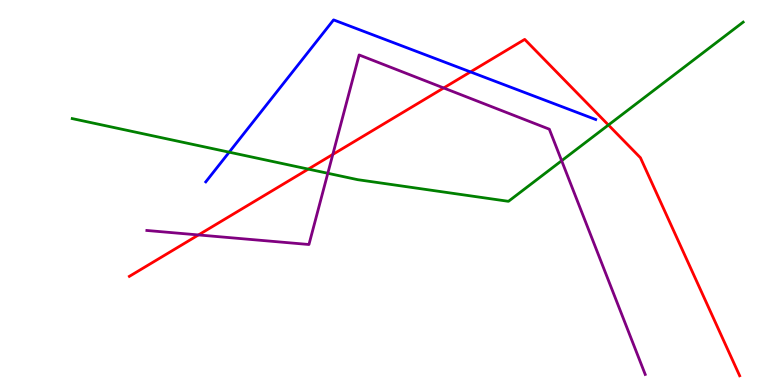[{'lines': ['blue', 'red'], 'intersections': [{'x': 6.07, 'y': 8.13}]}, {'lines': ['green', 'red'], 'intersections': [{'x': 3.98, 'y': 5.61}, {'x': 7.85, 'y': 6.75}]}, {'lines': ['purple', 'red'], 'intersections': [{'x': 2.56, 'y': 3.9}, {'x': 4.29, 'y': 5.99}, {'x': 5.72, 'y': 7.72}]}, {'lines': ['blue', 'green'], 'intersections': [{'x': 2.96, 'y': 6.05}]}, {'lines': ['blue', 'purple'], 'intersections': []}, {'lines': ['green', 'purple'], 'intersections': [{'x': 4.23, 'y': 5.5}, {'x': 7.25, 'y': 5.83}]}]